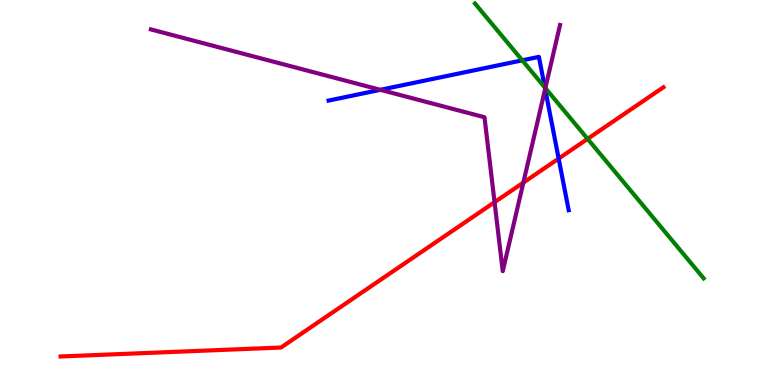[{'lines': ['blue', 'red'], 'intersections': [{'x': 7.21, 'y': 5.88}]}, {'lines': ['green', 'red'], 'intersections': [{'x': 7.58, 'y': 6.39}]}, {'lines': ['purple', 'red'], 'intersections': [{'x': 6.38, 'y': 4.75}, {'x': 6.75, 'y': 5.26}]}, {'lines': ['blue', 'green'], 'intersections': [{'x': 6.74, 'y': 8.43}, {'x': 7.03, 'y': 7.73}]}, {'lines': ['blue', 'purple'], 'intersections': [{'x': 4.91, 'y': 7.67}, {'x': 7.03, 'y': 7.69}]}, {'lines': ['green', 'purple'], 'intersections': [{'x': 7.04, 'y': 7.71}]}]